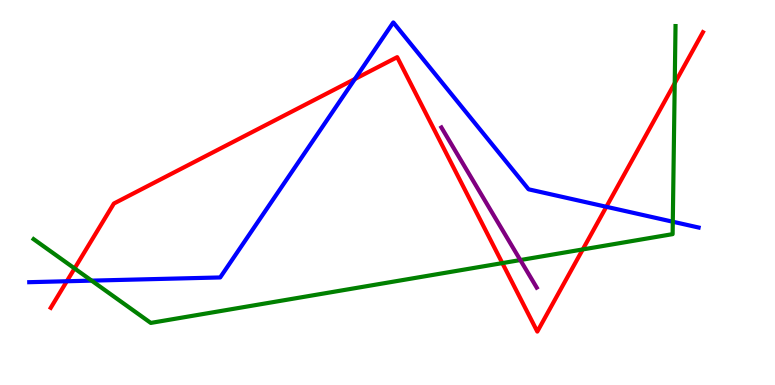[{'lines': ['blue', 'red'], 'intersections': [{'x': 0.862, 'y': 2.69}, {'x': 4.58, 'y': 7.95}, {'x': 7.82, 'y': 4.63}]}, {'lines': ['green', 'red'], 'intersections': [{'x': 0.962, 'y': 3.03}, {'x': 6.48, 'y': 3.17}, {'x': 7.52, 'y': 3.52}, {'x': 8.71, 'y': 7.84}]}, {'lines': ['purple', 'red'], 'intersections': []}, {'lines': ['blue', 'green'], 'intersections': [{'x': 1.18, 'y': 2.71}, {'x': 8.68, 'y': 4.24}]}, {'lines': ['blue', 'purple'], 'intersections': []}, {'lines': ['green', 'purple'], 'intersections': [{'x': 6.71, 'y': 3.25}]}]